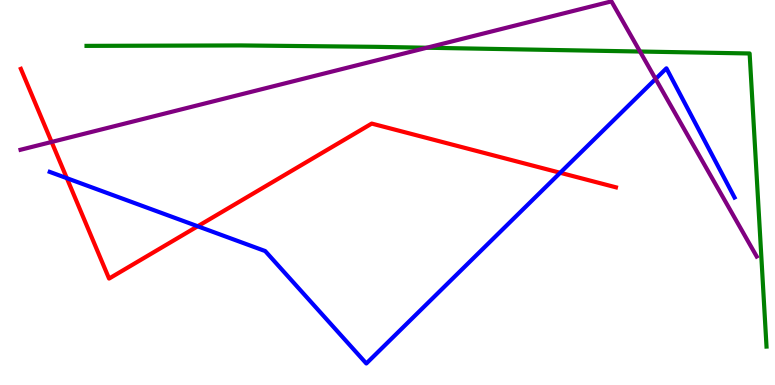[{'lines': ['blue', 'red'], 'intersections': [{'x': 0.862, 'y': 5.37}, {'x': 2.55, 'y': 4.12}, {'x': 7.23, 'y': 5.51}]}, {'lines': ['green', 'red'], 'intersections': []}, {'lines': ['purple', 'red'], 'intersections': [{'x': 0.666, 'y': 6.31}]}, {'lines': ['blue', 'green'], 'intersections': []}, {'lines': ['blue', 'purple'], 'intersections': [{'x': 8.46, 'y': 7.95}]}, {'lines': ['green', 'purple'], 'intersections': [{'x': 5.51, 'y': 8.76}, {'x': 8.26, 'y': 8.66}]}]